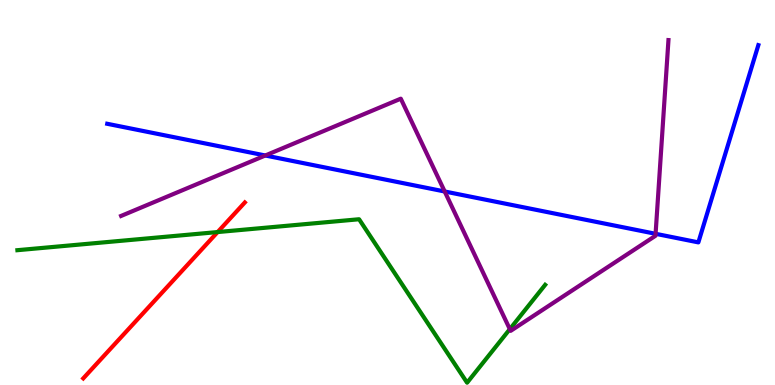[{'lines': ['blue', 'red'], 'intersections': []}, {'lines': ['green', 'red'], 'intersections': [{'x': 2.81, 'y': 3.97}]}, {'lines': ['purple', 'red'], 'intersections': []}, {'lines': ['blue', 'green'], 'intersections': []}, {'lines': ['blue', 'purple'], 'intersections': [{'x': 3.42, 'y': 5.96}, {'x': 5.74, 'y': 5.03}, {'x': 8.46, 'y': 3.93}]}, {'lines': ['green', 'purple'], 'intersections': [{'x': 6.58, 'y': 1.45}]}]